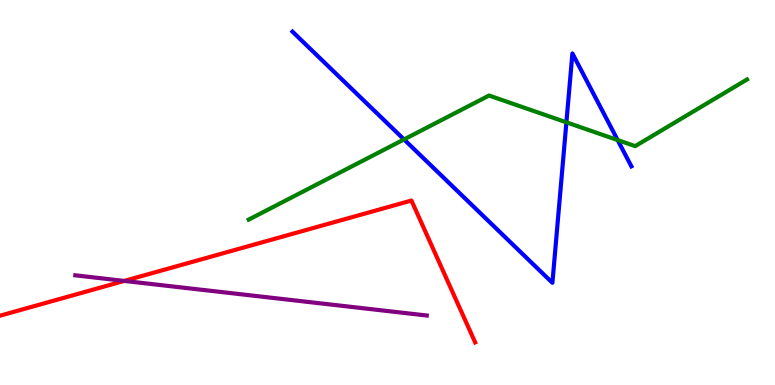[{'lines': ['blue', 'red'], 'intersections': []}, {'lines': ['green', 'red'], 'intersections': []}, {'lines': ['purple', 'red'], 'intersections': [{'x': 1.6, 'y': 2.7}]}, {'lines': ['blue', 'green'], 'intersections': [{'x': 5.21, 'y': 6.38}, {'x': 7.31, 'y': 6.82}, {'x': 7.97, 'y': 6.36}]}, {'lines': ['blue', 'purple'], 'intersections': []}, {'lines': ['green', 'purple'], 'intersections': []}]